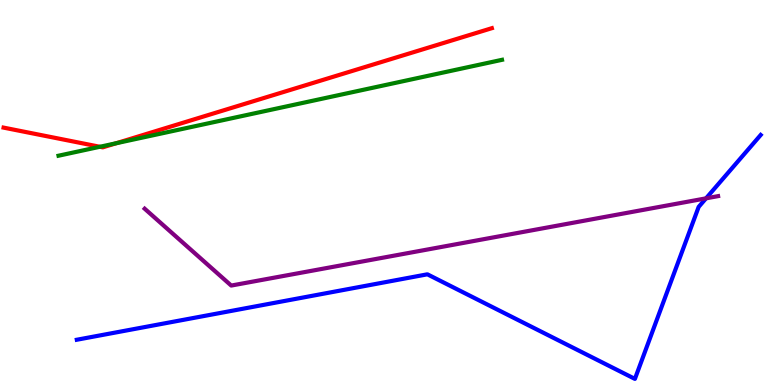[{'lines': ['blue', 'red'], 'intersections': []}, {'lines': ['green', 'red'], 'intersections': [{'x': 1.29, 'y': 6.19}, {'x': 1.5, 'y': 6.28}]}, {'lines': ['purple', 'red'], 'intersections': []}, {'lines': ['blue', 'green'], 'intersections': []}, {'lines': ['blue', 'purple'], 'intersections': [{'x': 9.11, 'y': 4.85}]}, {'lines': ['green', 'purple'], 'intersections': []}]